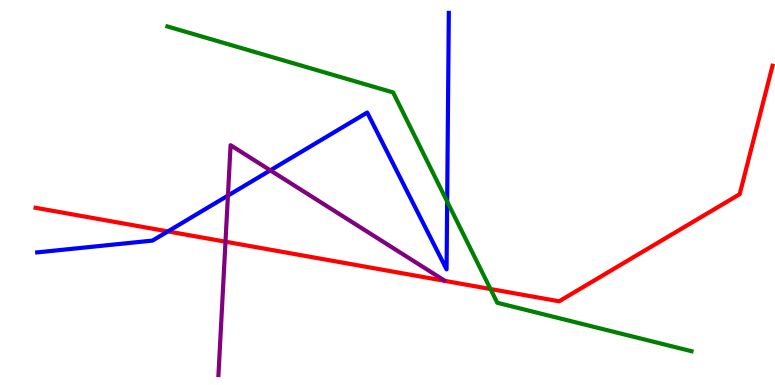[{'lines': ['blue', 'red'], 'intersections': [{'x': 2.17, 'y': 3.99}]}, {'lines': ['green', 'red'], 'intersections': [{'x': 6.33, 'y': 2.49}]}, {'lines': ['purple', 'red'], 'intersections': [{'x': 2.91, 'y': 3.72}]}, {'lines': ['blue', 'green'], 'intersections': [{'x': 5.77, 'y': 4.77}]}, {'lines': ['blue', 'purple'], 'intersections': [{'x': 2.94, 'y': 4.92}, {'x': 3.49, 'y': 5.58}]}, {'lines': ['green', 'purple'], 'intersections': []}]